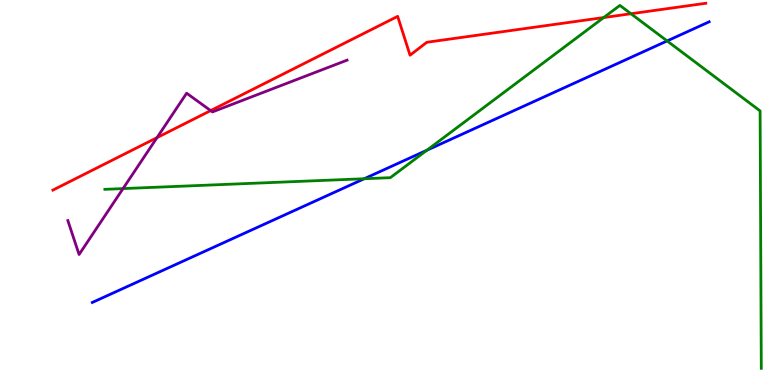[{'lines': ['blue', 'red'], 'intersections': []}, {'lines': ['green', 'red'], 'intersections': [{'x': 7.79, 'y': 9.54}, {'x': 8.14, 'y': 9.64}]}, {'lines': ['purple', 'red'], 'intersections': [{'x': 2.03, 'y': 6.43}, {'x': 2.72, 'y': 7.13}]}, {'lines': ['blue', 'green'], 'intersections': [{'x': 4.7, 'y': 5.36}, {'x': 5.51, 'y': 6.1}, {'x': 8.61, 'y': 8.94}]}, {'lines': ['blue', 'purple'], 'intersections': []}, {'lines': ['green', 'purple'], 'intersections': [{'x': 1.59, 'y': 5.1}]}]